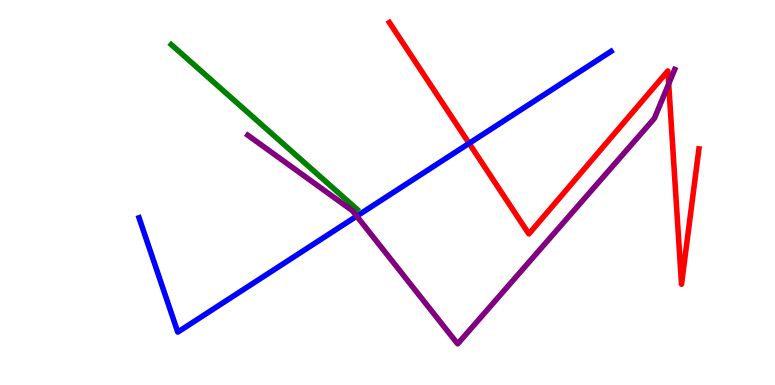[{'lines': ['blue', 'red'], 'intersections': [{'x': 6.05, 'y': 6.28}]}, {'lines': ['green', 'red'], 'intersections': []}, {'lines': ['purple', 'red'], 'intersections': [{'x': 8.63, 'y': 7.82}]}, {'lines': ['blue', 'green'], 'intersections': []}, {'lines': ['blue', 'purple'], 'intersections': [{'x': 4.6, 'y': 4.39}]}, {'lines': ['green', 'purple'], 'intersections': []}]